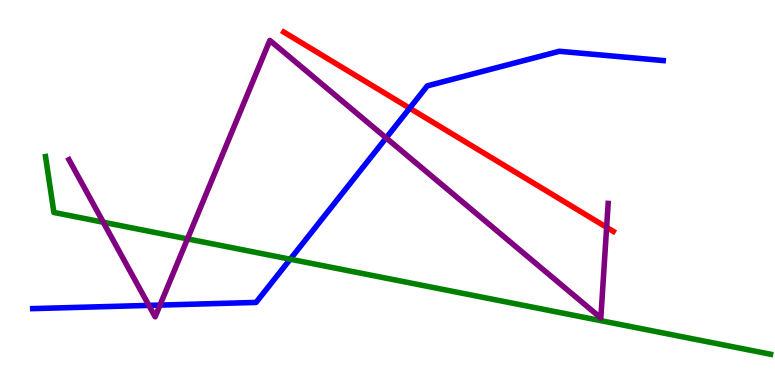[{'lines': ['blue', 'red'], 'intersections': [{'x': 5.29, 'y': 7.19}]}, {'lines': ['green', 'red'], 'intersections': []}, {'lines': ['purple', 'red'], 'intersections': [{'x': 7.83, 'y': 4.1}]}, {'lines': ['blue', 'green'], 'intersections': [{'x': 3.74, 'y': 3.27}]}, {'lines': ['blue', 'purple'], 'intersections': [{'x': 1.92, 'y': 2.07}, {'x': 2.06, 'y': 2.08}, {'x': 4.98, 'y': 6.42}]}, {'lines': ['green', 'purple'], 'intersections': [{'x': 1.33, 'y': 4.23}, {'x': 2.42, 'y': 3.8}]}]